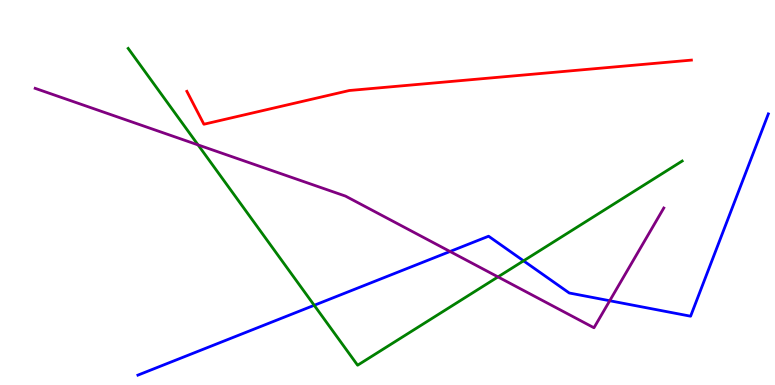[{'lines': ['blue', 'red'], 'intersections': []}, {'lines': ['green', 'red'], 'intersections': []}, {'lines': ['purple', 'red'], 'intersections': []}, {'lines': ['blue', 'green'], 'intersections': [{'x': 4.05, 'y': 2.07}, {'x': 6.76, 'y': 3.23}]}, {'lines': ['blue', 'purple'], 'intersections': [{'x': 5.81, 'y': 3.47}, {'x': 7.87, 'y': 2.19}]}, {'lines': ['green', 'purple'], 'intersections': [{'x': 2.56, 'y': 6.24}, {'x': 6.43, 'y': 2.81}]}]